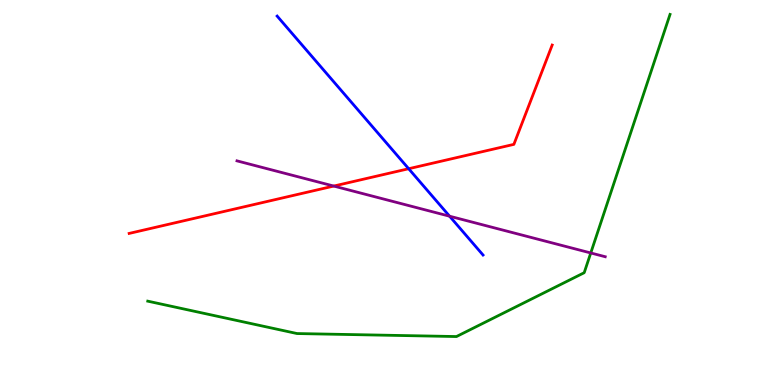[{'lines': ['blue', 'red'], 'intersections': [{'x': 5.27, 'y': 5.62}]}, {'lines': ['green', 'red'], 'intersections': []}, {'lines': ['purple', 'red'], 'intersections': [{'x': 4.31, 'y': 5.17}]}, {'lines': ['blue', 'green'], 'intersections': []}, {'lines': ['blue', 'purple'], 'intersections': [{'x': 5.8, 'y': 4.38}]}, {'lines': ['green', 'purple'], 'intersections': [{'x': 7.62, 'y': 3.43}]}]